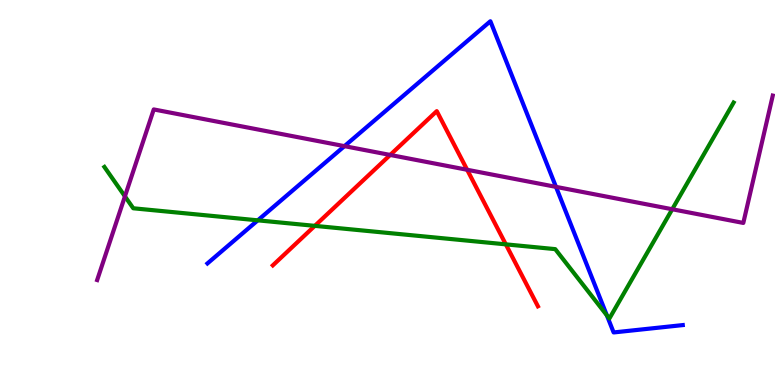[{'lines': ['blue', 'red'], 'intersections': []}, {'lines': ['green', 'red'], 'intersections': [{'x': 4.06, 'y': 4.13}, {'x': 6.53, 'y': 3.65}]}, {'lines': ['purple', 'red'], 'intersections': [{'x': 5.03, 'y': 5.98}, {'x': 6.03, 'y': 5.59}]}, {'lines': ['blue', 'green'], 'intersections': [{'x': 3.33, 'y': 4.28}, {'x': 7.83, 'y': 1.81}]}, {'lines': ['blue', 'purple'], 'intersections': [{'x': 4.44, 'y': 6.2}, {'x': 7.17, 'y': 5.15}]}, {'lines': ['green', 'purple'], 'intersections': [{'x': 1.61, 'y': 4.9}, {'x': 8.67, 'y': 4.56}]}]